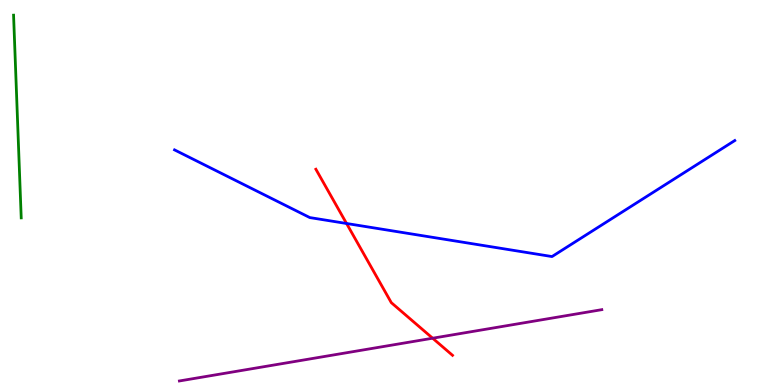[{'lines': ['blue', 'red'], 'intersections': [{'x': 4.47, 'y': 4.2}]}, {'lines': ['green', 'red'], 'intersections': []}, {'lines': ['purple', 'red'], 'intersections': [{'x': 5.58, 'y': 1.22}]}, {'lines': ['blue', 'green'], 'intersections': []}, {'lines': ['blue', 'purple'], 'intersections': []}, {'lines': ['green', 'purple'], 'intersections': []}]